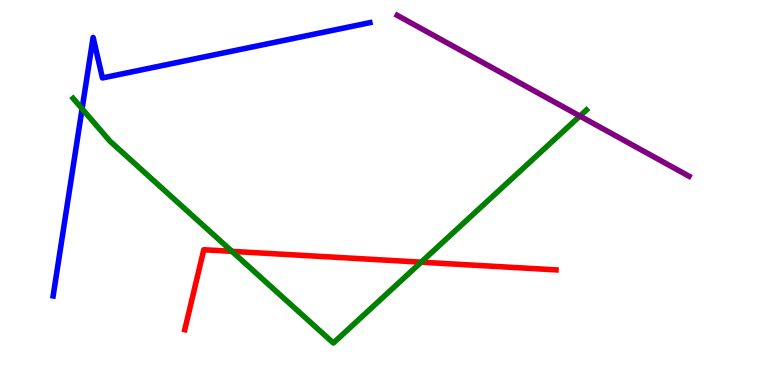[{'lines': ['blue', 'red'], 'intersections': []}, {'lines': ['green', 'red'], 'intersections': [{'x': 2.99, 'y': 3.47}, {'x': 5.43, 'y': 3.19}]}, {'lines': ['purple', 'red'], 'intersections': []}, {'lines': ['blue', 'green'], 'intersections': [{'x': 1.06, 'y': 7.17}]}, {'lines': ['blue', 'purple'], 'intersections': []}, {'lines': ['green', 'purple'], 'intersections': [{'x': 7.48, 'y': 6.99}]}]